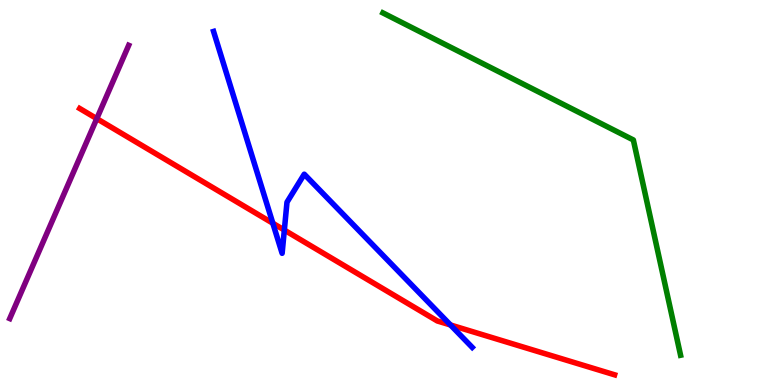[{'lines': ['blue', 'red'], 'intersections': [{'x': 3.52, 'y': 4.2}, {'x': 3.67, 'y': 4.02}, {'x': 5.81, 'y': 1.56}]}, {'lines': ['green', 'red'], 'intersections': []}, {'lines': ['purple', 'red'], 'intersections': [{'x': 1.25, 'y': 6.92}]}, {'lines': ['blue', 'green'], 'intersections': []}, {'lines': ['blue', 'purple'], 'intersections': []}, {'lines': ['green', 'purple'], 'intersections': []}]